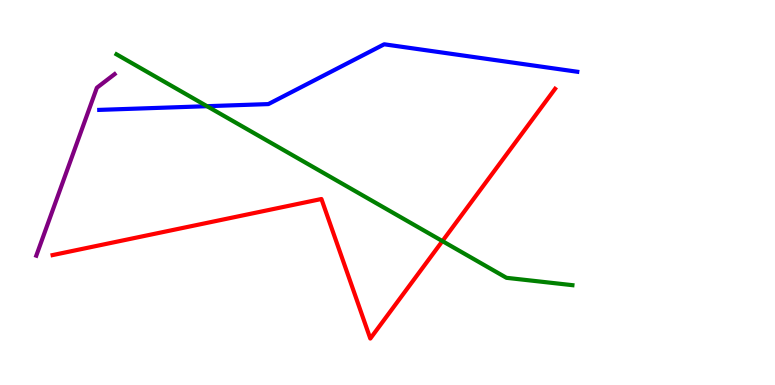[{'lines': ['blue', 'red'], 'intersections': []}, {'lines': ['green', 'red'], 'intersections': [{'x': 5.71, 'y': 3.74}]}, {'lines': ['purple', 'red'], 'intersections': []}, {'lines': ['blue', 'green'], 'intersections': [{'x': 2.67, 'y': 7.24}]}, {'lines': ['blue', 'purple'], 'intersections': []}, {'lines': ['green', 'purple'], 'intersections': []}]